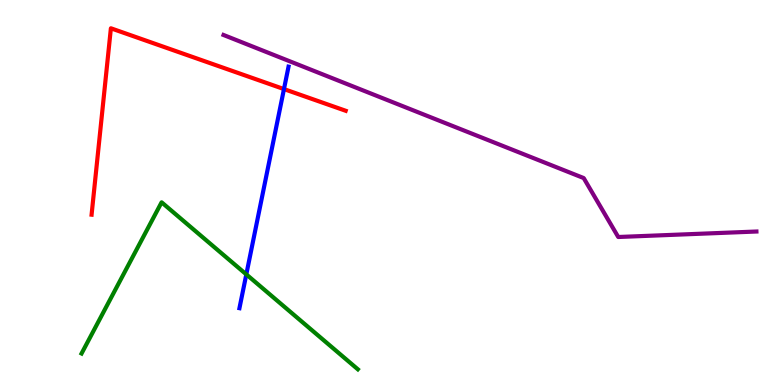[{'lines': ['blue', 'red'], 'intersections': [{'x': 3.66, 'y': 7.69}]}, {'lines': ['green', 'red'], 'intersections': []}, {'lines': ['purple', 'red'], 'intersections': []}, {'lines': ['blue', 'green'], 'intersections': [{'x': 3.18, 'y': 2.87}]}, {'lines': ['blue', 'purple'], 'intersections': []}, {'lines': ['green', 'purple'], 'intersections': []}]